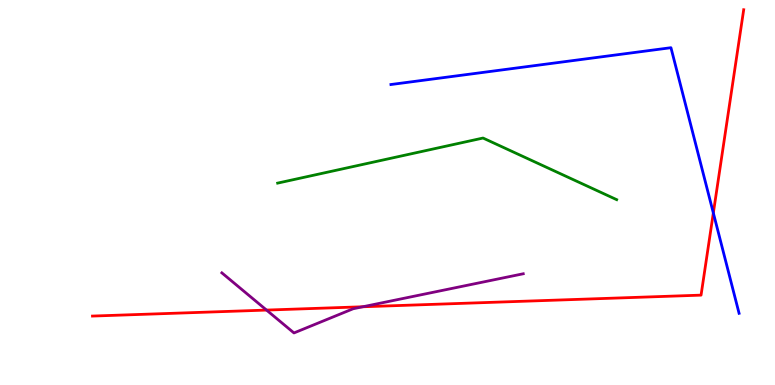[{'lines': ['blue', 'red'], 'intersections': [{'x': 9.2, 'y': 4.47}]}, {'lines': ['green', 'red'], 'intersections': []}, {'lines': ['purple', 'red'], 'intersections': [{'x': 3.44, 'y': 1.95}, {'x': 4.68, 'y': 2.03}]}, {'lines': ['blue', 'green'], 'intersections': []}, {'lines': ['blue', 'purple'], 'intersections': []}, {'lines': ['green', 'purple'], 'intersections': []}]